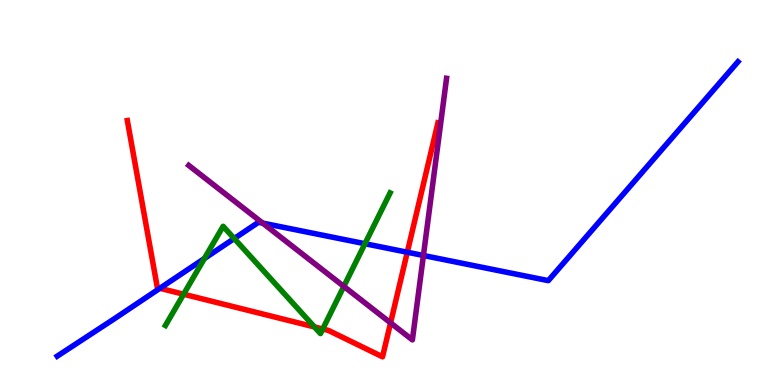[{'lines': ['blue', 'red'], 'intersections': [{'x': 2.06, 'y': 2.51}, {'x': 5.26, 'y': 3.45}]}, {'lines': ['green', 'red'], 'intersections': [{'x': 2.37, 'y': 2.36}, {'x': 4.06, 'y': 1.51}, {'x': 4.16, 'y': 1.45}]}, {'lines': ['purple', 'red'], 'intersections': [{'x': 5.04, 'y': 1.61}]}, {'lines': ['blue', 'green'], 'intersections': [{'x': 2.64, 'y': 3.29}, {'x': 3.02, 'y': 3.8}, {'x': 4.71, 'y': 3.67}]}, {'lines': ['blue', 'purple'], 'intersections': [{'x': 3.39, 'y': 4.2}, {'x': 5.46, 'y': 3.36}]}, {'lines': ['green', 'purple'], 'intersections': [{'x': 4.44, 'y': 2.56}]}]